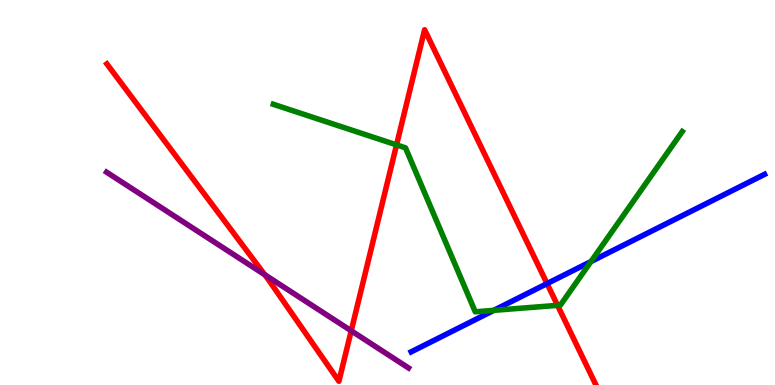[{'lines': ['blue', 'red'], 'intersections': [{'x': 7.06, 'y': 2.63}]}, {'lines': ['green', 'red'], 'intersections': [{'x': 5.12, 'y': 6.24}, {'x': 7.19, 'y': 2.07}]}, {'lines': ['purple', 'red'], 'intersections': [{'x': 3.42, 'y': 2.86}, {'x': 4.53, 'y': 1.41}]}, {'lines': ['blue', 'green'], 'intersections': [{'x': 6.37, 'y': 1.94}, {'x': 7.63, 'y': 3.21}]}, {'lines': ['blue', 'purple'], 'intersections': []}, {'lines': ['green', 'purple'], 'intersections': []}]